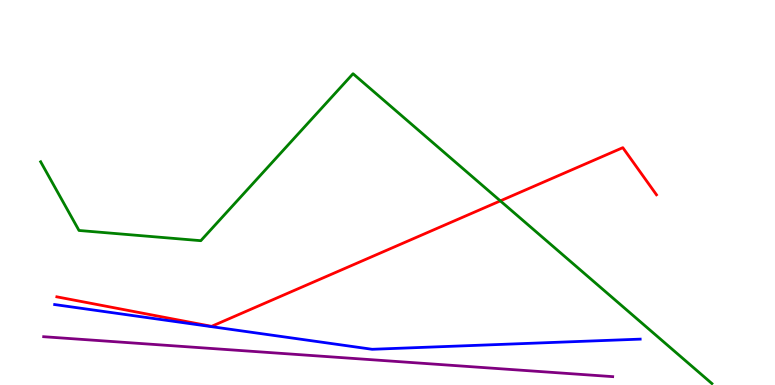[{'lines': ['blue', 'red'], 'intersections': []}, {'lines': ['green', 'red'], 'intersections': [{'x': 6.46, 'y': 4.78}]}, {'lines': ['purple', 'red'], 'intersections': []}, {'lines': ['blue', 'green'], 'intersections': []}, {'lines': ['blue', 'purple'], 'intersections': []}, {'lines': ['green', 'purple'], 'intersections': []}]